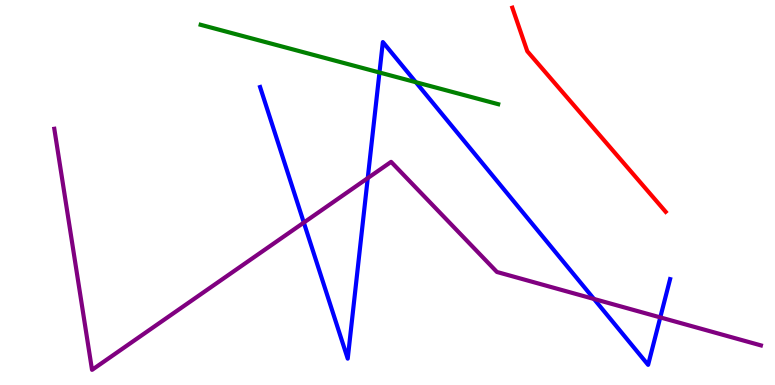[{'lines': ['blue', 'red'], 'intersections': []}, {'lines': ['green', 'red'], 'intersections': []}, {'lines': ['purple', 'red'], 'intersections': []}, {'lines': ['blue', 'green'], 'intersections': [{'x': 4.9, 'y': 8.12}, {'x': 5.37, 'y': 7.86}]}, {'lines': ['blue', 'purple'], 'intersections': [{'x': 3.92, 'y': 4.22}, {'x': 4.75, 'y': 5.37}, {'x': 7.66, 'y': 2.23}, {'x': 8.52, 'y': 1.76}]}, {'lines': ['green', 'purple'], 'intersections': []}]